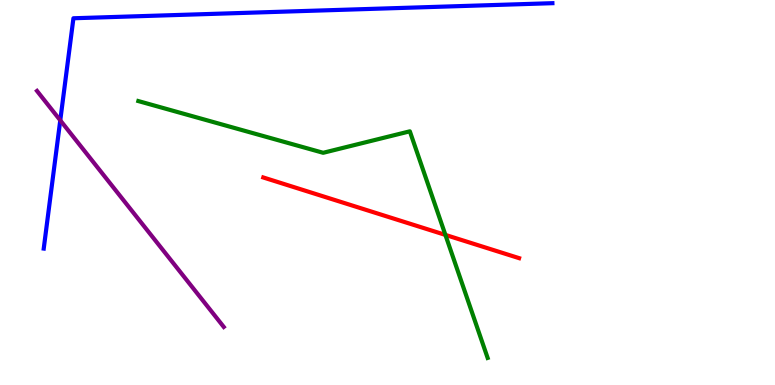[{'lines': ['blue', 'red'], 'intersections': []}, {'lines': ['green', 'red'], 'intersections': [{'x': 5.75, 'y': 3.9}]}, {'lines': ['purple', 'red'], 'intersections': []}, {'lines': ['blue', 'green'], 'intersections': []}, {'lines': ['blue', 'purple'], 'intersections': [{'x': 0.778, 'y': 6.87}]}, {'lines': ['green', 'purple'], 'intersections': []}]